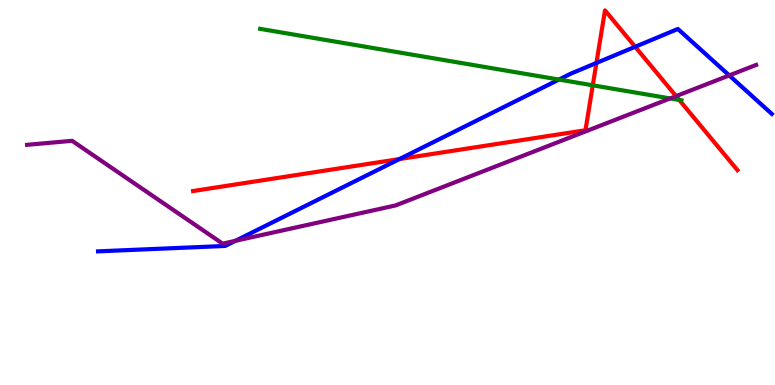[{'lines': ['blue', 'red'], 'intersections': [{'x': 5.15, 'y': 5.87}, {'x': 7.7, 'y': 8.36}, {'x': 8.2, 'y': 8.78}]}, {'lines': ['green', 'red'], 'intersections': [{'x': 7.65, 'y': 7.78}, {'x': 8.76, 'y': 7.4}]}, {'lines': ['purple', 'red'], 'intersections': [{'x': 8.72, 'y': 7.5}]}, {'lines': ['blue', 'green'], 'intersections': [{'x': 7.21, 'y': 7.93}]}, {'lines': ['blue', 'purple'], 'intersections': [{'x': 3.04, 'y': 3.74}, {'x': 9.41, 'y': 8.04}]}, {'lines': ['green', 'purple'], 'intersections': [{'x': 8.65, 'y': 7.44}]}]